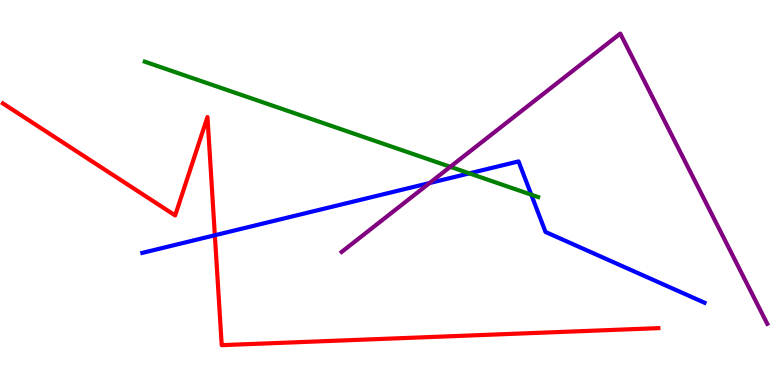[{'lines': ['blue', 'red'], 'intersections': [{'x': 2.77, 'y': 3.89}]}, {'lines': ['green', 'red'], 'intersections': []}, {'lines': ['purple', 'red'], 'intersections': []}, {'lines': ['blue', 'green'], 'intersections': [{'x': 6.06, 'y': 5.5}, {'x': 6.86, 'y': 4.94}]}, {'lines': ['blue', 'purple'], 'intersections': [{'x': 5.54, 'y': 5.25}]}, {'lines': ['green', 'purple'], 'intersections': [{'x': 5.81, 'y': 5.67}]}]